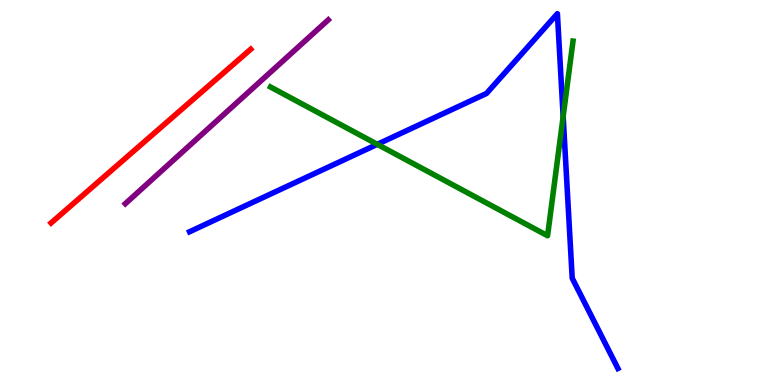[{'lines': ['blue', 'red'], 'intersections': []}, {'lines': ['green', 'red'], 'intersections': []}, {'lines': ['purple', 'red'], 'intersections': []}, {'lines': ['blue', 'green'], 'intersections': [{'x': 4.87, 'y': 6.25}, {'x': 7.27, 'y': 6.97}]}, {'lines': ['blue', 'purple'], 'intersections': []}, {'lines': ['green', 'purple'], 'intersections': []}]